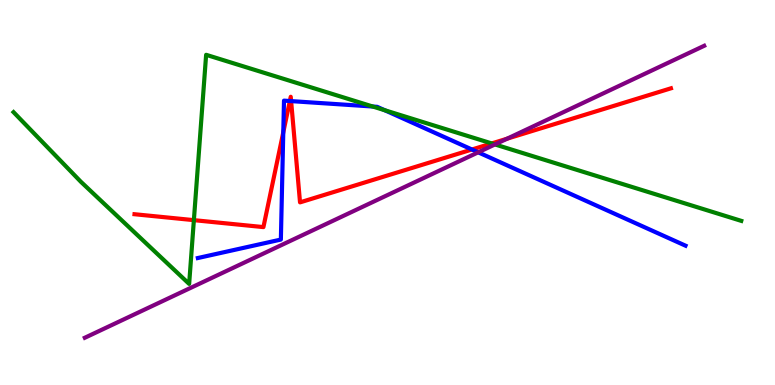[{'lines': ['blue', 'red'], 'intersections': [{'x': 3.66, 'y': 6.56}, {'x': 3.74, 'y': 7.38}, {'x': 3.76, 'y': 7.37}, {'x': 6.09, 'y': 6.12}]}, {'lines': ['green', 'red'], 'intersections': [{'x': 2.5, 'y': 4.28}, {'x': 6.34, 'y': 6.27}]}, {'lines': ['purple', 'red'], 'intersections': [{'x': 6.54, 'y': 6.4}]}, {'lines': ['blue', 'green'], 'intersections': [{'x': 4.81, 'y': 7.23}, {'x': 4.96, 'y': 7.14}]}, {'lines': ['blue', 'purple'], 'intersections': [{'x': 6.17, 'y': 6.04}]}, {'lines': ['green', 'purple'], 'intersections': [{'x': 6.39, 'y': 6.25}]}]